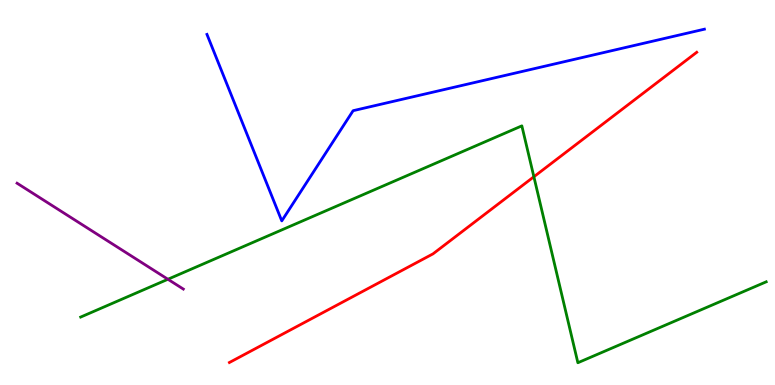[{'lines': ['blue', 'red'], 'intersections': []}, {'lines': ['green', 'red'], 'intersections': [{'x': 6.89, 'y': 5.41}]}, {'lines': ['purple', 'red'], 'intersections': []}, {'lines': ['blue', 'green'], 'intersections': []}, {'lines': ['blue', 'purple'], 'intersections': []}, {'lines': ['green', 'purple'], 'intersections': [{'x': 2.17, 'y': 2.75}]}]